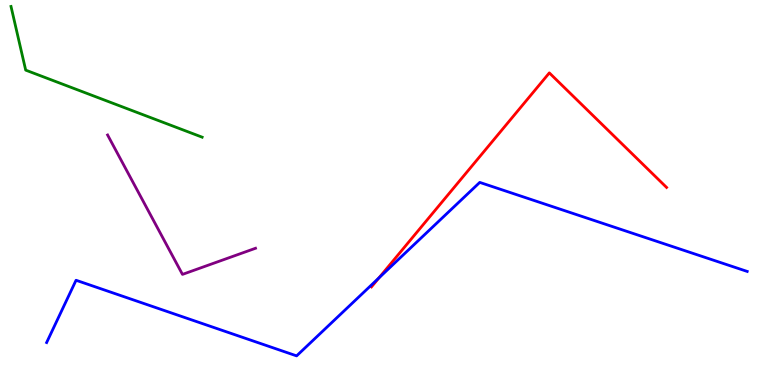[{'lines': ['blue', 'red'], 'intersections': [{'x': 4.89, 'y': 2.78}]}, {'lines': ['green', 'red'], 'intersections': []}, {'lines': ['purple', 'red'], 'intersections': []}, {'lines': ['blue', 'green'], 'intersections': []}, {'lines': ['blue', 'purple'], 'intersections': []}, {'lines': ['green', 'purple'], 'intersections': []}]